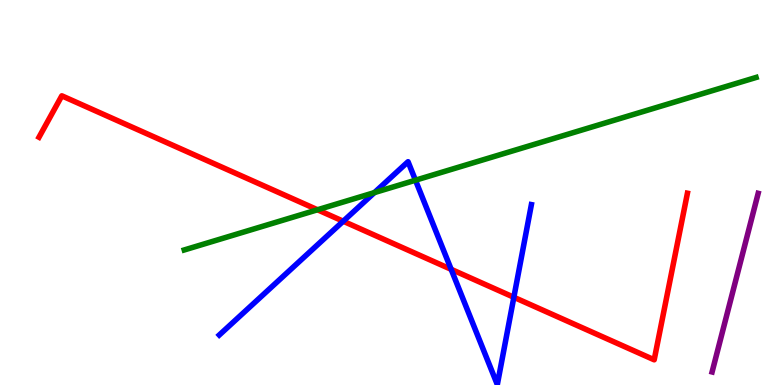[{'lines': ['blue', 'red'], 'intersections': [{'x': 4.43, 'y': 4.25}, {'x': 5.82, 'y': 3.0}, {'x': 6.63, 'y': 2.28}]}, {'lines': ['green', 'red'], 'intersections': [{'x': 4.1, 'y': 4.55}]}, {'lines': ['purple', 'red'], 'intersections': []}, {'lines': ['blue', 'green'], 'intersections': [{'x': 4.83, 'y': 5.0}, {'x': 5.36, 'y': 5.32}]}, {'lines': ['blue', 'purple'], 'intersections': []}, {'lines': ['green', 'purple'], 'intersections': []}]